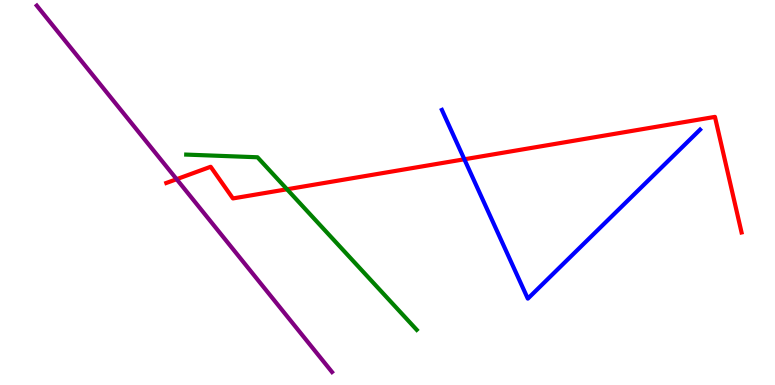[{'lines': ['blue', 'red'], 'intersections': [{'x': 5.99, 'y': 5.86}]}, {'lines': ['green', 'red'], 'intersections': [{'x': 3.7, 'y': 5.08}]}, {'lines': ['purple', 'red'], 'intersections': [{'x': 2.28, 'y': 5.35}]}, {'lines': ['blue', 'green'], 'intersections': []}, {'lines': ['blue', 'purple'], 'intersections': []}, {'lines': ['green', 'purple'], 'intersections': []}]